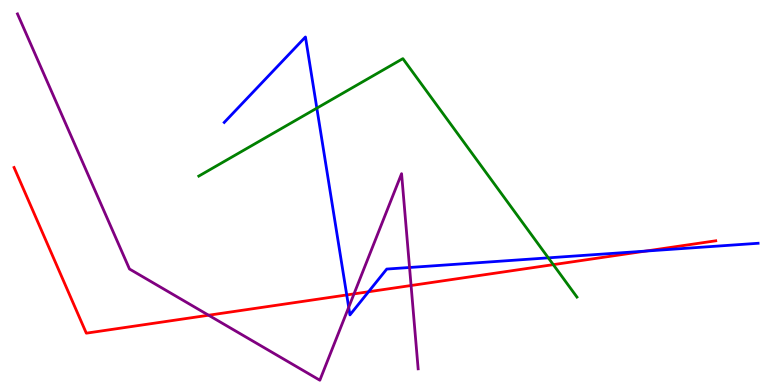[{'lines': ['blue', 'red'], 'intersections': [{'x': 4.47, 'y': 2.34}, {'x': 4.76, 'y': 2.42}, {'x': 8.33, 'y': 3.48}]}, {'lines': ['green', 'red'], 'intersections': [{'x': 7.14, 'y': 3.13}]}, {'lines': ['purple', 'red'], 'intersections': [{'x': 2.69, 'y': 1.81}, {'x': 4.57, 'y': 2.37}, {'x': 5.3, 'y': 2.58}]}, {'lines': ['blue', 'green'], 'intersections': [{'x': 4.09, 'y': 7.19}, {'x': 7.08, 'y': 3.3}]}, {'lines': ['blue', 'purple'], 'intersections': [{'x': 4.5, 'y': 2.02}, {'x': 5.28, 'y': 3.05}]}, {'lines': ['green', 'purple'], 'intersections': []}]